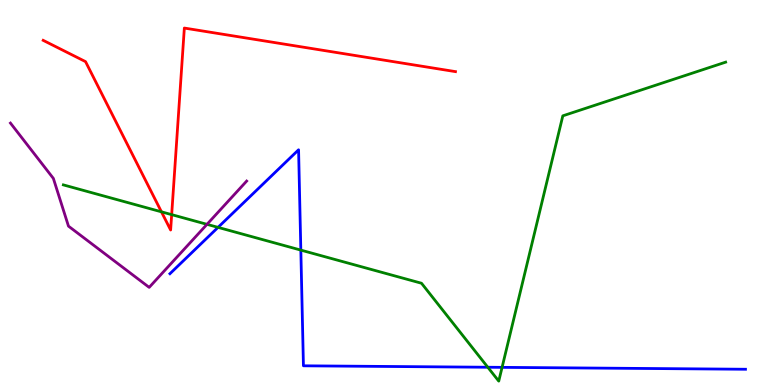[{'lines': ['blue', 'red'], 'intersections': []}, {'lines': ['green', 'red'], 'intersections': [{'x': 2.08, 'y': 4.5}, {'x': 2.22, 'y': 4.43}]}, {'lines': ['purple', 'red'], 'intersections': []}, {'lines': ['blue', 'green'], 'intersections': [{'x': 2.81, 'y': 4.09}, {'x': 3.88, 'y': 3.5}, {'x': 6.29, 'y': 0.461}, {'x': 6.48, 'y': 0.458}]}, {'lines': ['blue', 'purple'], 'intersections': []}, {'lines': ['green', 'purple'], 'intersections': [{'x': 2.67, 'y': 4.17}]}]